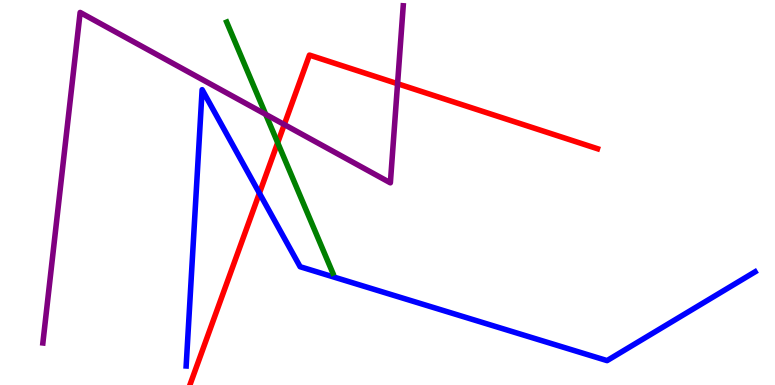[{'lines': ['blue', 'red'], 'intersections': [{'x': 3.35, 'y': 4.98}]}, {'lines': ['green', 'red'], 'intersections': [{'x': 3.58, 'y': 6.29}]}, {'lines': ['purple', 'red'], 'intersections': [{'x': 3.67, 'y': 6.76}, {'x': 5.13, 'y': 7.83}]}, {'lines': ['blue', 'green'], 'intersections': []}, {'lines': ['blue', 'purple'], 'intersections': []}, {'lines': ['green', 'purple'], 'intersections': [{'x': 3.43, 'y': 7.03}]}]